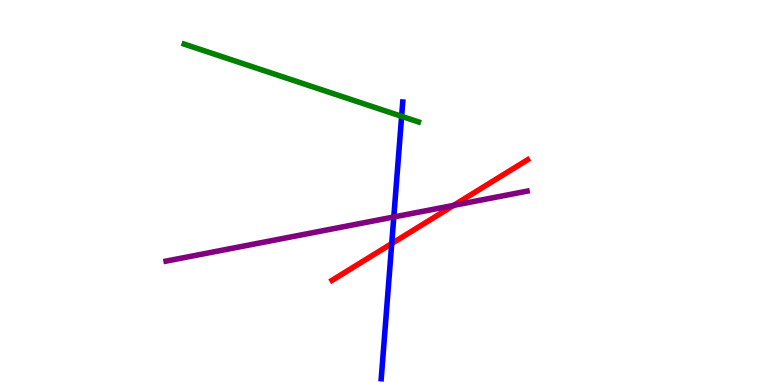[{'lines': ['blue', 'red'], 'intersections': [{'x': 5.05, 'y': 3.67}]}, {'lines': ['green', 'red'], 'intersections': []}, {'lines': ['purple', 'red'], 'intersections': [{'x': 5.85, 'y': 4.67}]}, {'lines': ['blue', 'green'], 'intersections': [{'x': 5.18, 'y': 6.98}]}, {'lines': ['blue', 'purple'], 'intersections': [{'x': 5.08, 'y': 4.36}]}, {'lines': ['green', 'purple'], 'intersections': []}]